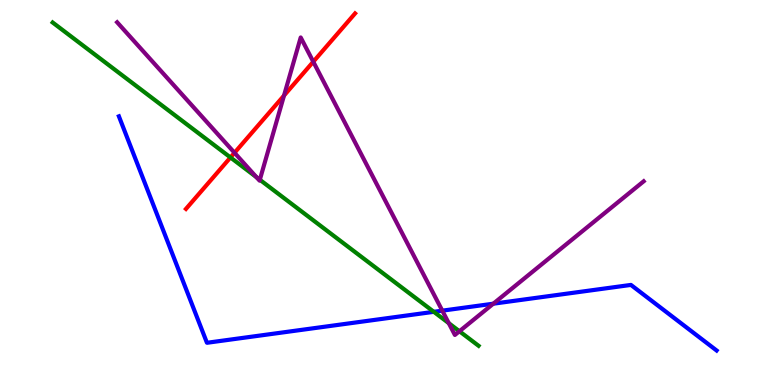[{'lines': ['blue', 'red'], 'intersections': []}, {'lines': ['green', 'red'], 'intersections': [{'x': 2.97, 'y': 5.91}]}, {'lines': ['purple', 'red'], 'intersections': [{'x': 3.03, 'y': 6.03}, {'x': 3.66, 'y': 7.52}, {'x': 4.04, 'y': 8.4}]}, {'lines': ['blue', 'green'], 'intersections': [{'x': 5.6, 'y': 1.9}]}, {'lines': ['blue', 'purple'], 'intersections': [{'x': 5.71, 'y': 1.93}, {'x': 6.37, 'y': 2.11}]}, {'lines': ['green', 'purple'], 'intersections': [{'x': 3.31, 'y': 5.4}, {'x': 3.35, 'y': 5.33}, {'x': 5.79, 'y': 1.61}, {'x': 5.93, 'y': 1.4}]}]